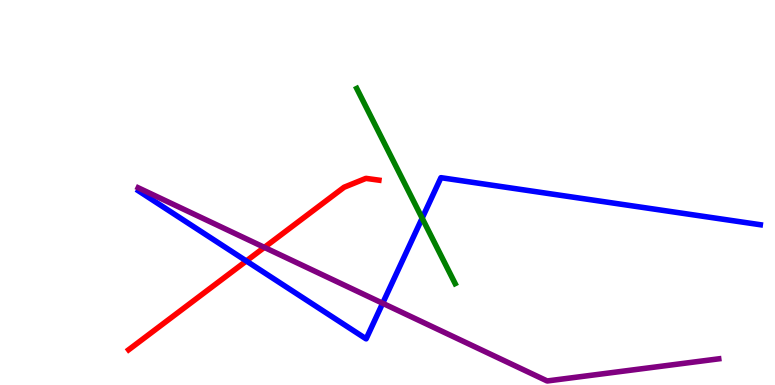[{'lines': ['blue', 'red'], 'intersections': [{'x': 3.18, 'y': 3.22}]}, {'lines': ['green', 'red'], 'intersections': []}, {'lines': ['purple', 'red'], 'intersections': [{'x': 3.41, 'y': 3.57}]}, {'lines': ['blue', 'green'], 'intersections': [{'x': 5.45, 'y': 4.33}]}, {'lines': ['blue', 'purple'], 'intersections': [{'x': 4.94, 'y': 2.12}]}, {'lines': ['green', 'purple'], 'intersections': []}]